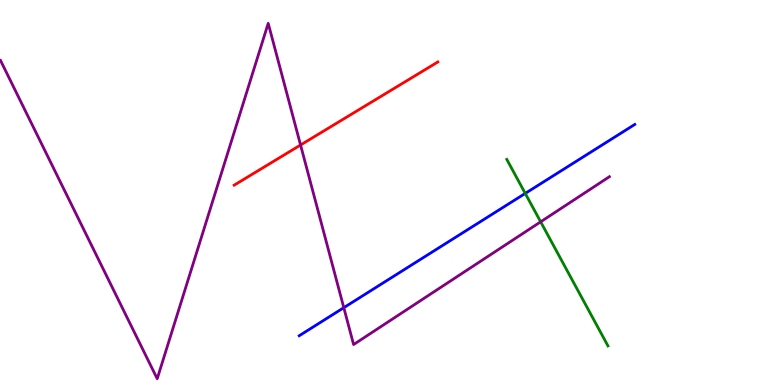[{'lines': ['blue', 'red'], 'intersections': []}, {'lines': ['green', 'red'], 'intersections': []}, {'lines': ['purple', 'red'], 'intersections': [{'x': 3.88, 'y': 6.23}]}, {'lines': ['blue', 'green'], 'intersections': [{'x': 6.78, 'y': 4.98}]}, {'lines': ['blue', 'purple'], 'intersections': [{'x': 4.44, 'y': 2.01}]}, {'lines': ['green', 'purple'], 'intersections': [{'x': 6.98, 'y': 4.24}]}]